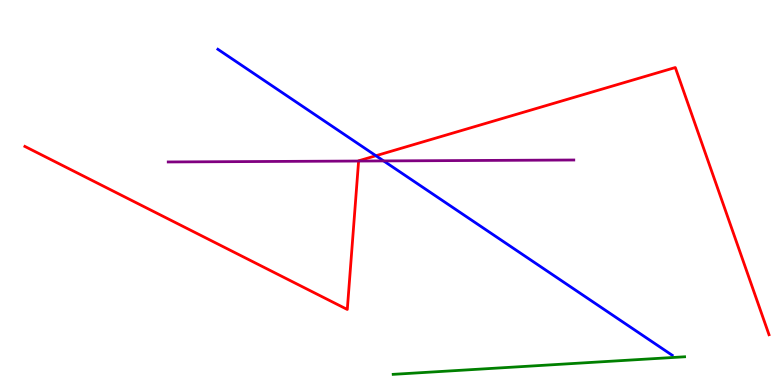[{'lines': ['blue', 'red'], 'intersections': [{'x': 4.85, 'y': 5.96}]}, {'lines': ['green', 'red'], 'intersections': []}, {'lines': ['purple', 'red'], 'intersections': [{'x': 4.63, 'y': 5.82}]}, {'lines': ['blue', 'green'], 'intersections': []}, {'lines': ['blue', 'purple'], 'intersections': [{'x': 4.95, 'y': 5.82}]}, {'lines': ['green', 'purple'], 'intersections': []}]